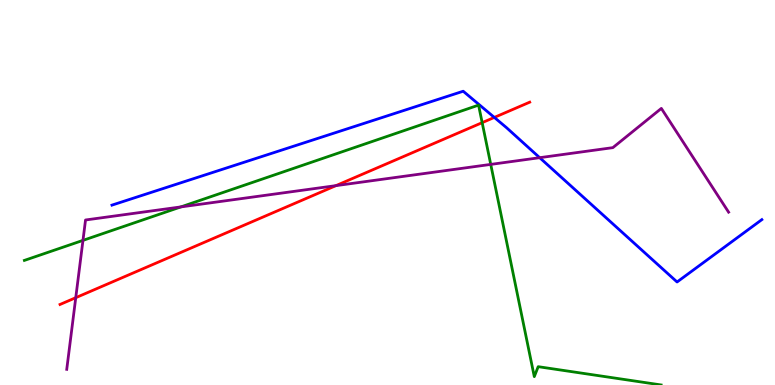[{'lines': ['blue', 'red'], 'intersections': [{'x': 6.38, 'y': 6.95}]}, {'lines': ['green', 'red'], 'intersections': [{'x': 6.22, 'y': 6.81}]}, {'lines': ['purple', 'red'], 'intersections': [{'x': 0.978, 'y': 2.27}, {'x': 4.33, 'y': 5.18}]}, {'lines': ['blue', 'green'], 'intersections': []}, {'lines': ['blue', 'purple'], 'intersections': [{'x': 6.96, 'y': 5.9}]}, {'lines': ['green', 'purple'], 'intersections': [{'x': 1.07, 'y': 3.76}, {'x': 2.33, 'y': 4.63}, {'x': 6.33, 'y': 5.73}]}]